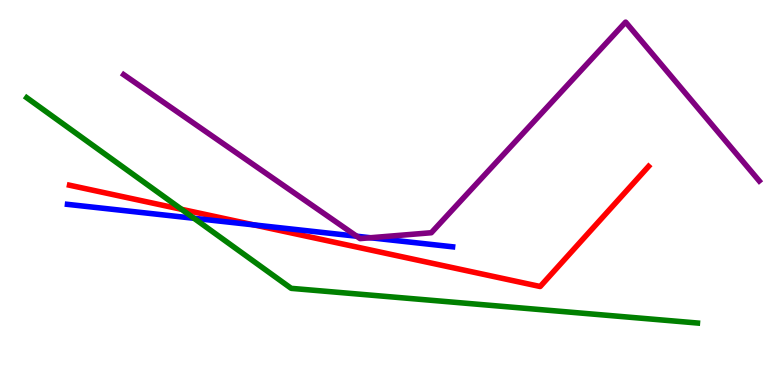[{'lines': ['blue', 'red'], 'intersections': [{'x': 3.28, 'y': 4.16}]}, {'lines': ['green', 'red'], 'intersections': [{'x': 2.34, 'y': 4.56}]}, {'lines': ['purple', 'red'], 'intersections': []}, {'lines': ['blue', 'green'], 'intersections': [{'x': 2.5, 'y': 4.33}]}, {'lines': ['blue', 'purple'], 'intersections': [{'x': 4.6, 'y': 3.86}, {'x': 4.78, 'y': 3.82}]}, {'lines': ['green', 'purple'], 'intersections': []}]